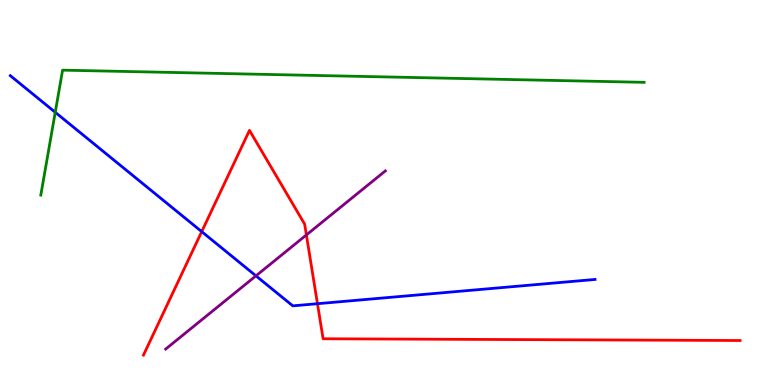[{'lines': ['blue', 'red'], 'intersections': [{'x': 2.6, 'y': 3.98}, {'x': 4.1, 'y': 2.11}]}, {'lines': ['green', 'red'], 'intersections': []}, {'lines': ['purple', 'red'], 'intersections': [{'x': 3.95, 'y': 3.9}]}, {'lines': ['blue', 'green'], 'intersections': [{'x': 0.713, 'y': 7.08}]}, {'lines': ['blue', 'purple'], 'intersections': [{'x': 3.3, 'y': 2.84}]}, {'lines': ['green', 'purple'], 'intersections': []}]